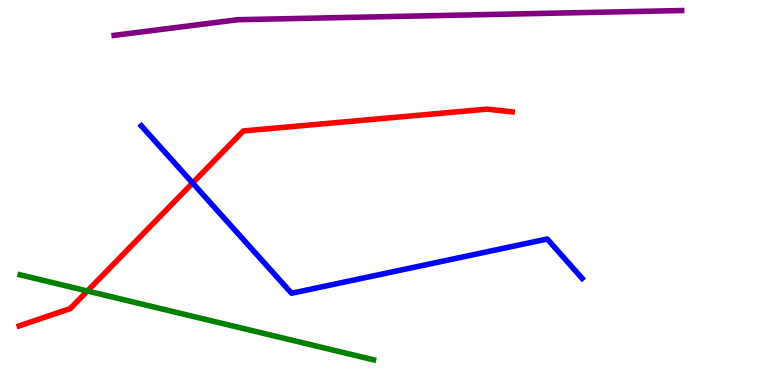[{'lines': ['blue', 'red'], 'intersections': [{'x': 2.49, 'y': 5.25}]}, {'lines': ['green', 'red'], 'intersections': [{'x': 1.13, 'y': 2.44}]}, {'lines': ['purple', 'red'], 'intersections': []}, {'lines': ['blue', 'green'], 'intersections': []}, {'lines': ['blue', 'purple'], 'intersections': []}, {'lines': ['green', 'purple'], 'intersections': []}]